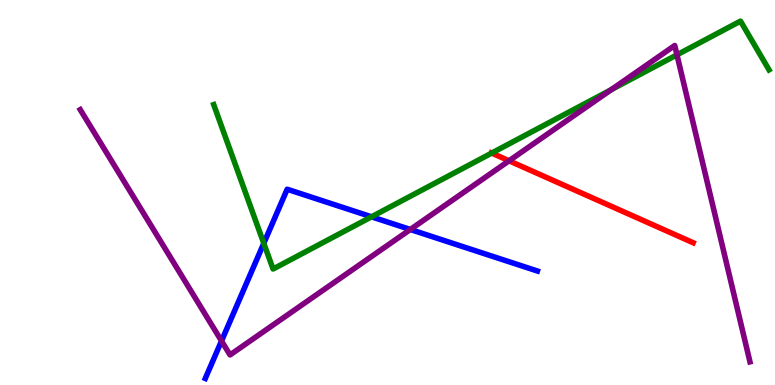[{'lines': ['blue', 'red'], 'intersections': []}, {'lines': ['green', 'red'], 'intersections': [{'x': 6.34, 'y': 6.02}]}, {'lines': ['purple', 'red'], 'intersections': [{'x': 6.57, 'y': 5.82}]}, {'lines': ['blue', 'green'], 'intersections': [{'x': 3.4, 'y': 3.68}, {'x': 4.79, 'y': 4.37}]}, {'lines': ['blue', 'purple'], 'intersections': [{'x': 2.86, 'y': 1.14}, {'x': 5.29, 'y': 4.04}]}, {'lines': ['green', 'purple'], 'intersections': [{'x': 7.89, 'y': 7.67}, {'x': 8.73, 'y': 8.58}]}]